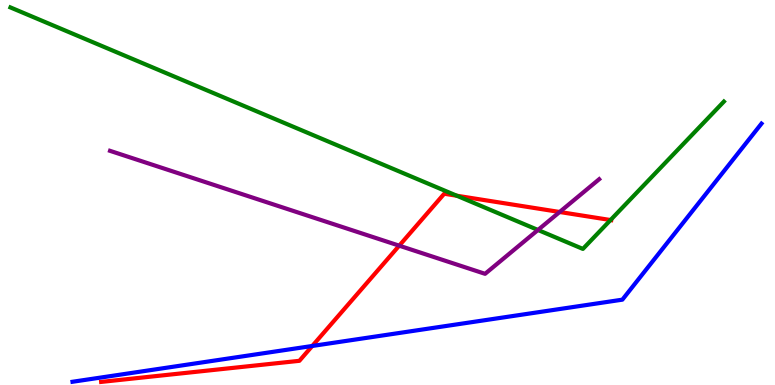[{'lines': ['blue', 'red'], 'intersections': [{'x': 4.03, 'y': 1.01}]}, {'lines': ['green', 'red'], 'intersections': [{'x': 5.89, 'y': 4.92}, {'x': 7.88, 'y': 4.28}]}, {'lines': ['purple', 'red'], 'intersections': [{'x': 5.15, 'y': 3.62}, {'x': 7.22, 'y': 4.49}]}, {'lines': ['blue', 'green'], 'intersections': []}, {'lines': ['blue', 'purple'], 'intersections': []}, {'lines': ['green', 'purple'], 'intersections': [{'x': 6.94, 'y': 4.03}]}]